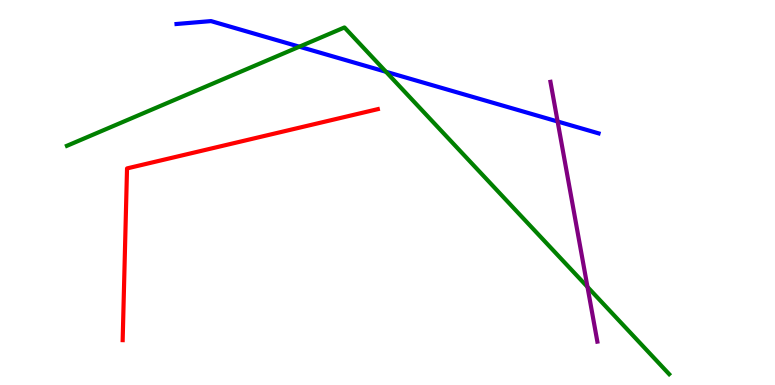[{'lines': ['blue', 'red'], 'intersections': []}, {'lines': ['green', 'red'], 'intersections': []}, {'lines': ['purple', 'red'], 'intersections': []}, {'lines': ['blue', 'green'], 'intersections': [{'x': 3.86, 'y': 8.79}, {'x': 4.98, 'y': 8.14}]}, {'lines': ['blue', 'purple'], 'intersections': [{'x': 7.2, 'y': 6.84}]}, {'lines': ['green', 'purple'], 'intersections': [{'x': 7.58, 'y': 2.55}]}]